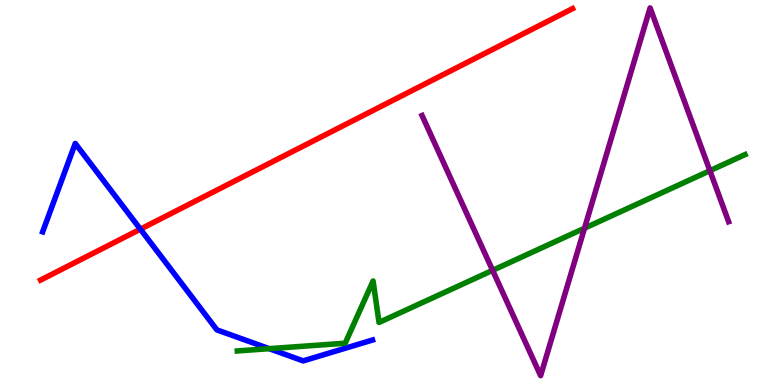[{'lines': ['blue', 'red'], 'intersections': [{'x': 1.81, 'y': 4.05}]}, {'lines': ['green', 'red'], 'intersections': []}, {'lines': ['purple', 'red'], 'intersections': []}, {'lines': ['blue', 'green'], 'intersections': [{'x': 3.47, 'y': 0.944}]}, {'lines': ['blue', 'purple'], 'intersections': []}, {'lines': ['green', 'purple'], 'intersections': [{'x': 6.36, 'y': 2.98}, {'x': 7.54, 'y': 4.07}, {'x': 9.16, 'y': 5.57}]}]